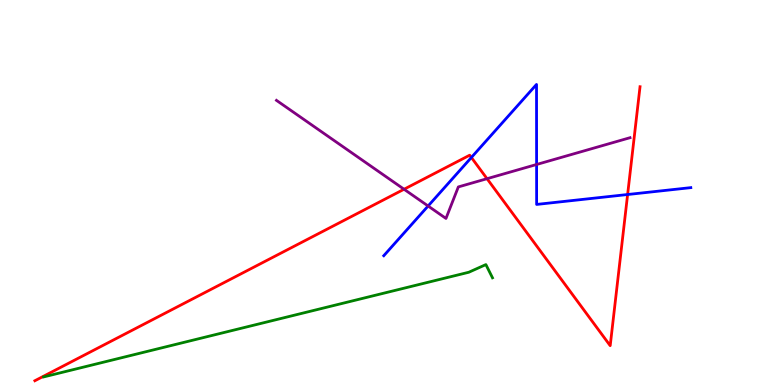[{'lines': ['blue', 'red'], 'intersections': [{'x': 6.08, 'y': 5.91}, {'x': 8.1, 'y': 4.95}]}, {'lines': ['green', 'red'], 'intersections': []}, {'lines': ['purple', 'red'], 'intersections': [{'x': 5.21, 'y': 5.08}, {'x': 6.28, 'y': 5.36}]}, {'lines': ['blue', 'green'], 'intersections': []}, {'lines': ['blue', 'purple'], 'intersections': [{'x': 5.52, 'y': 4.65}, {'x': 6.92, 'y': 5.73}]}, {'lines': ['green', 'purple'], 'intersections': []}]